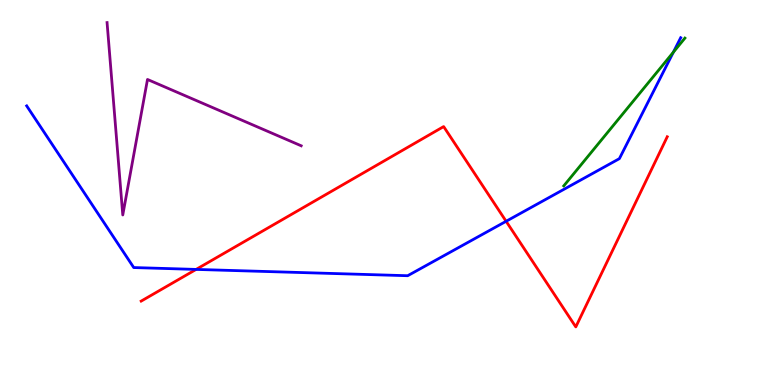[{'lines': ['blue', 'red'], 'intersections': [{'x': 2.53, 'y': 3.0}, {'x': 6.53, 'y': 4.25}]}, {'lines': ['green', 'red'], 'intersections': []}, {'lines': ['purple', 'red'], 'intersections': []}, {'lines': ['blue', 'green'], 'intersections': [{'x': 8.69, 'y': 8.64}]}, {'lines': ['blue', 'purple'], 'intersections': []}, {'lines': ['green', 'purple'], 'intersections': []}]